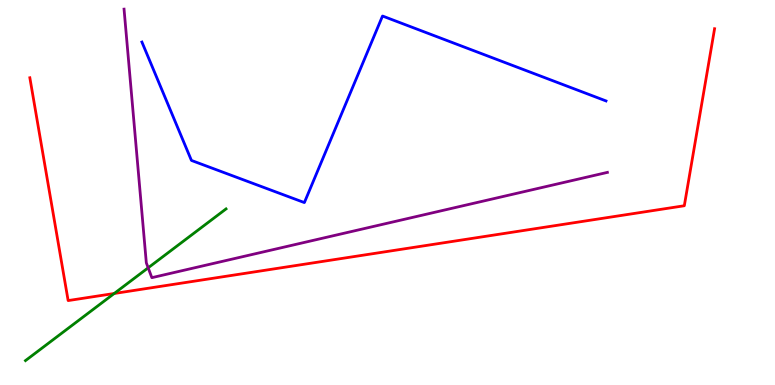[{'lines': ['blue', 'red'], 'intersections': []}, {'lines': ['green', 'red'], 'intersections': [{'x': 1.47, 'y': 2.38}]}, {'lines': ['purple', 'red'], 'intersections': []}, {'lines': ['blue', 'green'], 'intersections': []}, {'lines': ['blue', 'purple'], 'intersections': []}, {'lines': ['green', 'purple'], 'intersections': [{'x': 1.91, 'y': 3.04}]}]